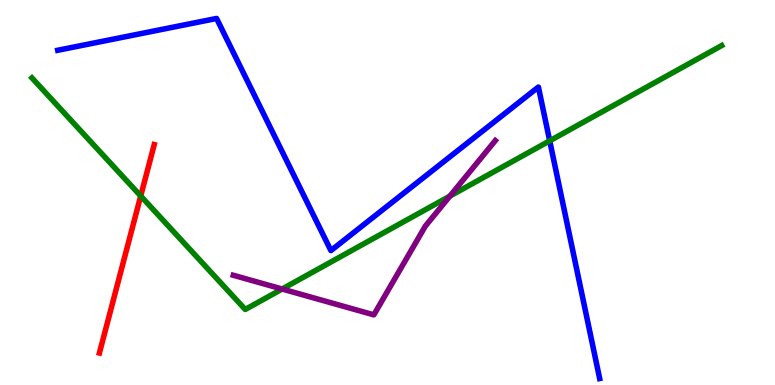[{'lines': ['blue', 'red'], 'intersections': []}, {'lines': ['green', 'red'], 'intersections': [{'x': 1.82, 'y': 4.91}]}, {'lines': ['purple', 'red'], 'intersections': []}, {'lines': ['blue', 'green'], 'intersections': [{'x': 7.09, 'y': 6.34}]}, {'lines': ['blue', 'purple'], 'intersections': []}, {'lines': ['green', 'purple'], 'intersections': [{'x': 3.64, 'y': 2.49}, {'x': 5.81, 'y': 4.91}]}]